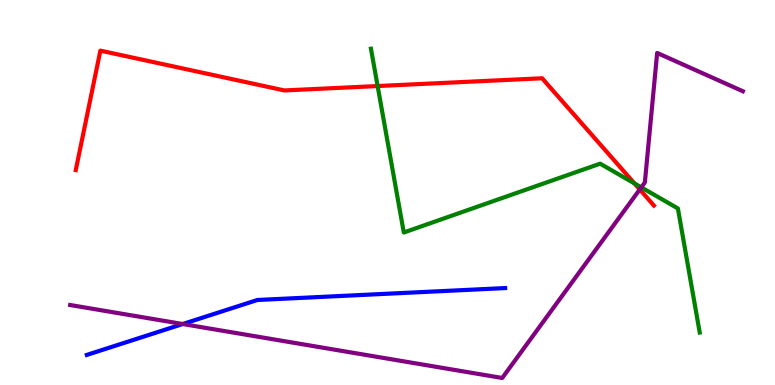[{'lines': ['blue', 'red'], 'intersections': []}, {'lines': ['green', 'red'], 'intersections': [{'x': 4.87, 'y': 7.77}, {'x': 8.19, 'y': 5.23}]}, {'lines': ['purple', 'red'], 'intersections': [{'x': 8.25, 'y': 5.08}]}, {'lines': ['blue', 'green'], 'intersections': []}, {'lines': ['blue', 'purple'], 'intersections': [{'x': 2.36, 'y': 1.58}]}, {'lines': ['green', 'purple'], 'intersections': [{'x': 8.27, 'y': 5.13}]}]